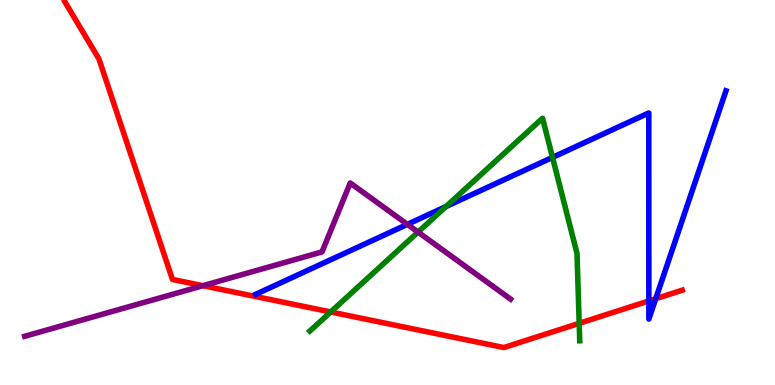[{'lines': ['blue', 'red'], 'intersections': [{'x': 8.37, 'y': 2.18}, {'x': 8.46, 'y': 2.24}]}, {'lines': ['green', 'red'], 'intersections': [{'x': 4.27, 'y': 1.9}, {'x': 7.47, 'y': 1.6}]}, {'lines': ['purple', 'red'], 'intersections': [{'x': 2.62, 'y': 2.58}]}, {'lines': ['blue', 'green'], 'intersections': [{'x': 5.75, 'y': 4.64}, {'x': 7.13, 'y': 5.91}]}, {'lines': ['blue', 'purple'], 'intersections': [{'x': 5.26, 'y': 4.17}]}, {'lines': ['green', 'purple'], 'intersections': [{'x': 5.39, 'y': 3.97}]}]